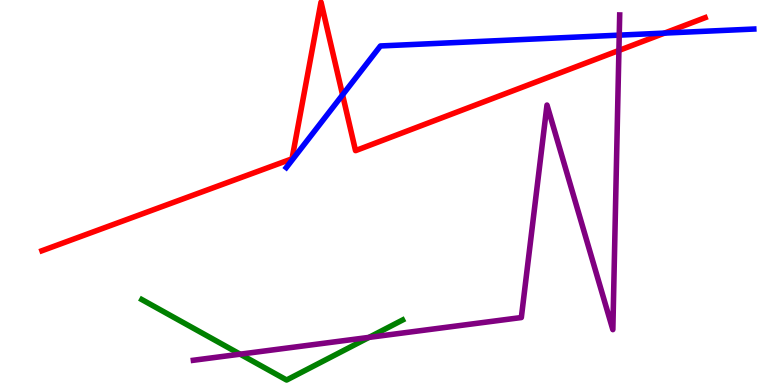[{'lines': ['blue', 'red'], 'intersections': [{'x': 4.42, 'y': 7.54}, {'x': 8.58, 'y': 9.14}]}, {'lines': ['green', 'red'], 'intersections': []}, {'lines': ['purple', 'red'], 'intersections': [{'x': 7.99, 'y': 8.69}]}, {'lines': ['blue', 'green'], 'intersections': []}, {'lines': ['blue', 'purple'], 'intersections': [{'x': 7.99, 'y': 9.09}]}, {'lines': ['green', 'purple'], 'intersections': [{'x': 3.1, 'y': 0.801}, {'x': 4.76, 'y': 1.24}]}]